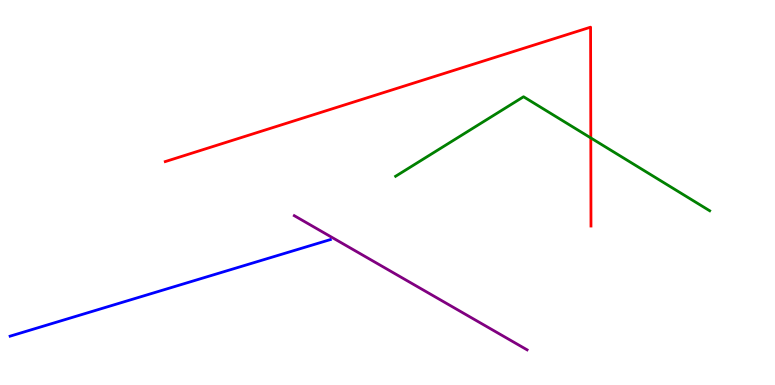[{'lines': ['blue', 'red'], 'intersections': []}, {'lines': ['green', 'red'], 'intersections': [{'x': 7.62, 'y': 6.42}]}, {'lines': ['purple', 'red'], 'intersections': []}, {'lines': ['blue', 'green'], 'intersections': []}, {'lines': ['blue', 'purple'], 'intersections': []}, {'lines': ['green', 'purple'], 'intersections': []}]